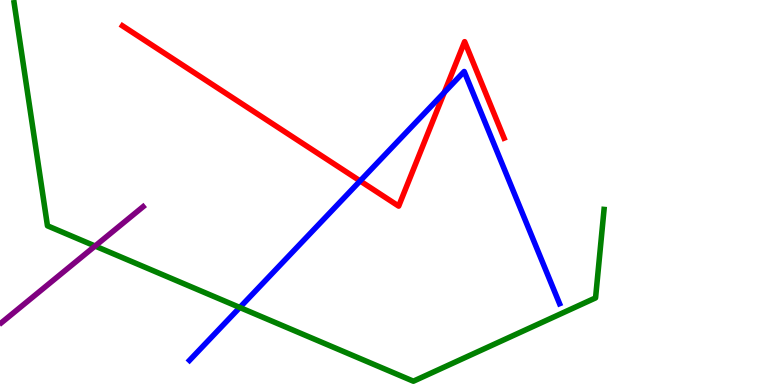[{'lines': ['blue', 'red'], 'intersections': [{'x': 4.65, 'y': 5.3}, {'x': 5.73, 'y': 7.6}]}, {'lines': ['green', 'red'], 'intersections': []}, {'lines': ['purple', 'red'], 'intersections': []}, {'lines': ['blue', 'green'], 'intersections': [{'x': 3.09, 'y': 2.01}]}, {'lines': ['blue', 'purple'], 'intersections': []}, {'lines': ['green', 'purple'], 'intersections': [{'x': 1.23, 'y': 3.61}]}]